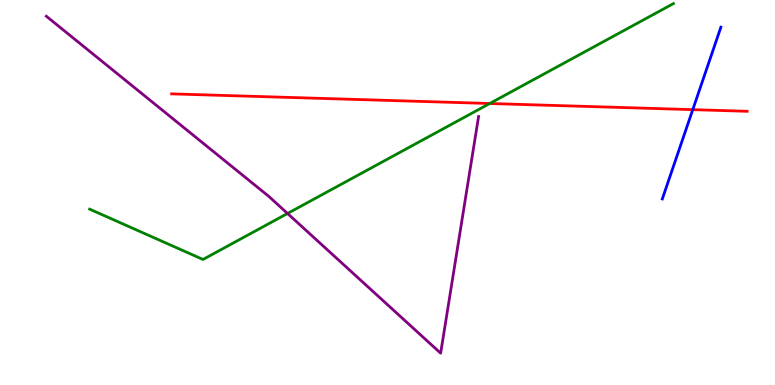[{'lines': ['blue', 'red'], 'intersections': [{'x': 8.94, 'y': 7.15}]}, {'lines': ['green', 'red'], 'intersections': [{'x': 6.32, 'y': 7.31}]}, {'lines': ['purple', 'red'], 'intersections': []}, {'lines': ['blue', 'green'], 'intersections': []}, {'lines': ['blue', 'purple'], 'intersections': []}, {'lines': ['green', 'purple'], 'intersections': [{'x': 3.71, 'y': 4.46}]}]